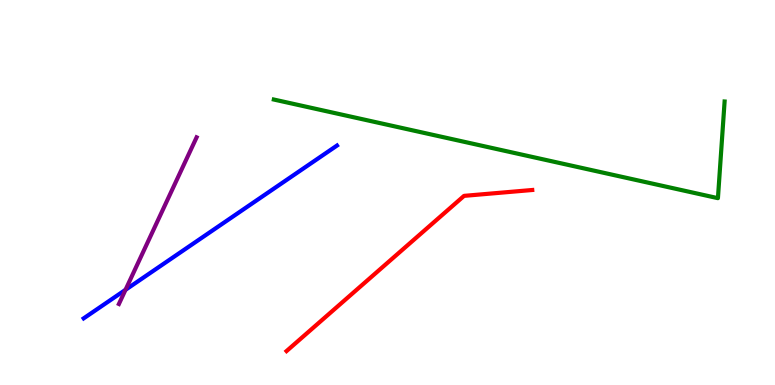[{'lines': ['blue', 'red'], 'intersections': []}, {'lines': ['green', 'red'], 'intersections': []}, {'lines': ['purple', 'red'], 'intersections': []}, {'lines': ['blue', 'green'], 'intersections': []}, {'lines': ['blue', 'purple'], 'intersections': [{'x': 1.62, 'y': 2.47}]}, {'lines': ['green', 'purple'], 'intersections': []}]